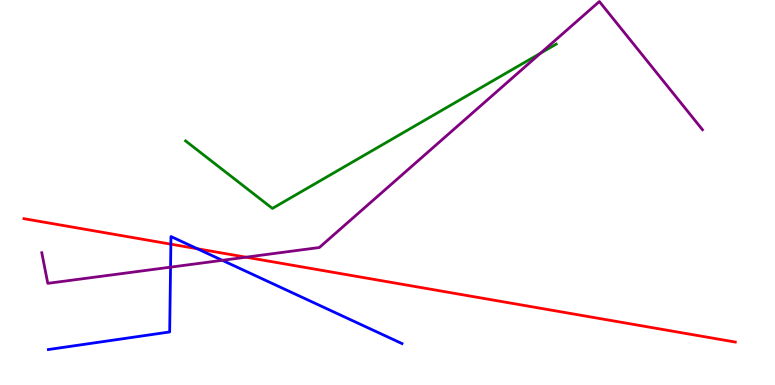[{'lines': ['blue', 'red'], 'intersections': [{'x': 2.2, 'y': 3.66}, {'x': 2.55, 'y': 3.54}]}, {'lines': ['green', 'red'], 'intersections': []}, {'lines': ['purple', 'red'], 'intersections': [{'x': 3.17, 'y': 3.32}]}, {'lines': ['blue', 'green'], 'intersections': []}, {'lines': ['blue', 'purple'], 'intersections': [{'x': 2.2, 'y': 3.06}, {'x': 2.87, 'y': 3.24}]}, {'lines': ['green', 'purple'], 'intersections': [{'x': 6.98, 'y': 8.62}]}]